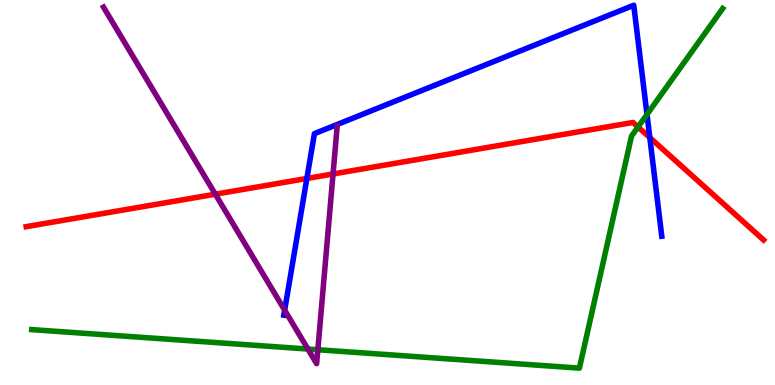[{'lines': ['blue', 'red'], 'intersections': [{'x': 3.96, 'y': 5.36}, {'x': 8.38, 'y': 6.43}]}, {'lines': ['green', 'red'], 'intersections': [{'x': 8.23, 'y': 6.7}]}, {'lines': ['purple', 'red'], 'intersections': [{'x': 2.78, 'y': 4.96}, {'x': 4.3, 'y': 5.48}]}, {'lines': ['blue', 'green'], 'intersections': [{'x': 8.35, 'y': 7.03}]}, {'lines': ['blue', 'purple'], 'intersections': [{'x': 3.67, 'y': 1.94}]}, {'lines': ['green', 'purple'], 'intersections': [{'x': 3.97, 'y': 0.934}, {'x': 4.1, 'y': 0.916}]}]